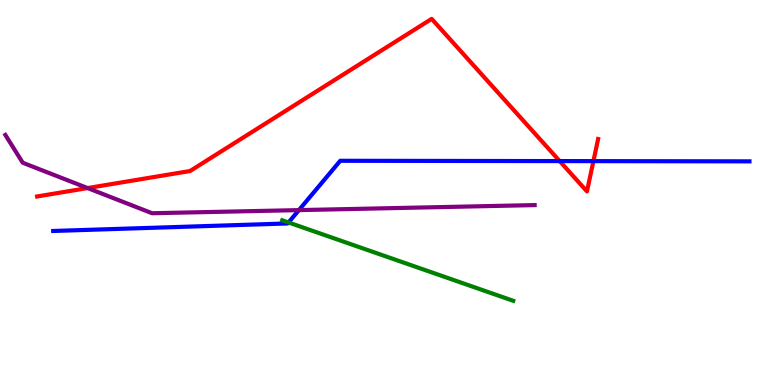[{'lines': ['blue', 'red'], 'intersections': [{'x': 7.22, 'y': 5.82}, {'x': 7.66, 'y': 5.81}]}, {'lines': ['green', 'red'], 'intersections': []}, {'lines': ['purple', 'red'], 'intersections': [{'x': 1.13, 'y': 5.12}]}, {'lines': ['blue', 'green'], 'intersections': [{'x': 3.72, 'y': 4.22}]}, {'lines': ['blue', 'purple'], 'intersections': [{'x': 3.86, 'y': 4.54}]}, {'lines': ['green', 'purple'], 'intersections': []}]